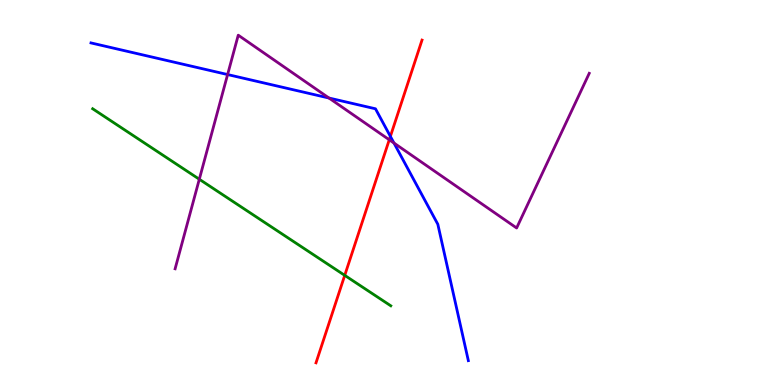[{'lines': ['blue', 'red'], 'intersections': [{'x': 5.04, 'y': 6.46}]}, {'lines': ['green', 'red'], 'intersections': [{'x': 4.45, 'y': 2.85}]}, {'lines': ['purple', 'red'], 'intersections': [{'x': 5.02, 'y': 6.37}]}, {'lines': ['blue', 'green'], 'intersections': []}, {'lines': ['blue', 'purple'], 'intersections': [{'x': 2.94, 'y': 8.06}, {'x': 4.24, 'y': 7.45}, {'x': 5.08, 'y': 6.28}]}, {'lines': ['green', 'purple'], 'intersections': [{'x': 2.57, 'y': 5.34}]}]